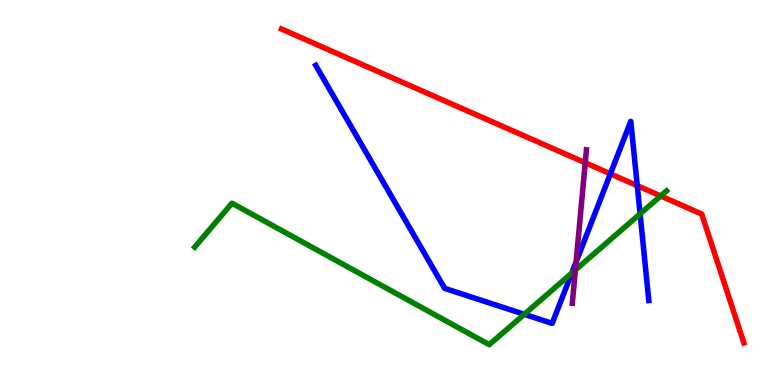[{'lines': ['blue', 'red'], 'intersections': [{'x': 7.88, 'y': 5.49}, {'x': 8.22, 'y': 5.18}]}, {'lines': ['green', 'red'], 'intersections': [{'x': 8.53, 'y': 4.91}]}, {'lines': ['purple', 'red'], 'intersections': [{'x': 7.55, 'y': 5.77}]}, {'lines': ['blue', 'green'], 'intersections': [{'x': 6.77, 'y': 1.84}, {'x': 7.38, 'y': 2.91}, {'x': 8.26, 'y': 4.45}]}, {'lines': ['blue', 'purple'], 'intersections': [{'x': 7.43, 'y': 3.2}]}, {'lines': ['green', 'purple'], 'intersections': [{'x': 7.42, 'y': 2.99}]}]